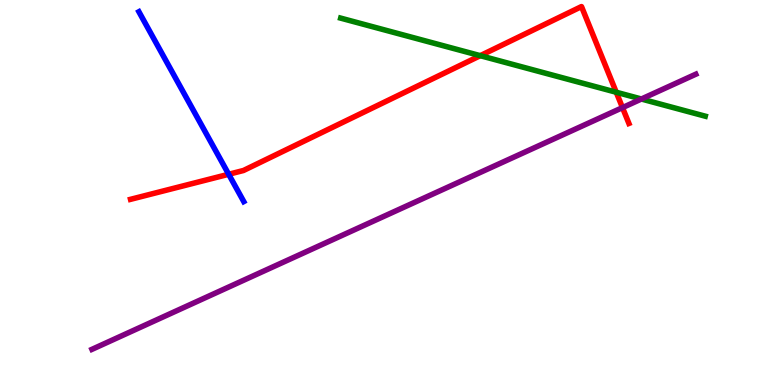[{'lines': ['blue', 'red'], 'intersections': [{'x': 2.95, 'y': 5.47}]}, {'lines': ['green', 'red'], 'intersections': [{'x': 6.2, 'y': 8.55}, {'x': 7.95, 'y': 7.6}]}, {'lines': ['purple', 'red'], 'intersections': [{'x': 8.03, 'y': 7.2}]}, {'lines': ['blue', 'green'], 'intersections': []}, {'lines': ['blue', 'purple'], 'intersections': []}, {'lines': ['green', 'purple'], 'intersections': [{'x': 8.28, 'y': 7.43}]}]